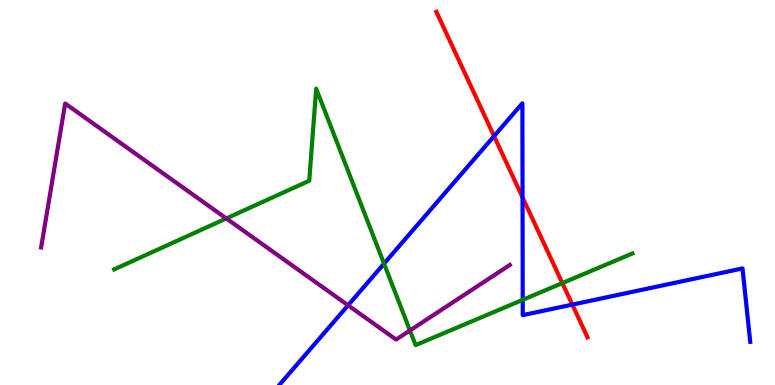[{'lines': ['blue', 'red'], 'intersections': [{'x': 6.38, 'y': 6.46}, {'x': 6.74, 'y': 4.87}, {'x': 7.38, 'y': 2.09}]}, {'lines': ['green', 'red'], 'intersections': [{'x': 7.26, 'y': 2.65}]}, {'lines': ['purple', 'red'], 'intersections': []}, {'lines': ['blue', 'green'], 'intersections': [{'x': 4.96, 'y': 3.15}, {'x': 6.74, 'y': 2.21}]}, {'lines': ['blue', 'purple'], 'intersections': [{'x': 4.49, 'y': 2.07}]}, {'lines': ['green', 'purple'], 'intersections': [{'x': 2.92, 'y': 4.33}, {'x': 5.29, 'y': 1.42}]}]